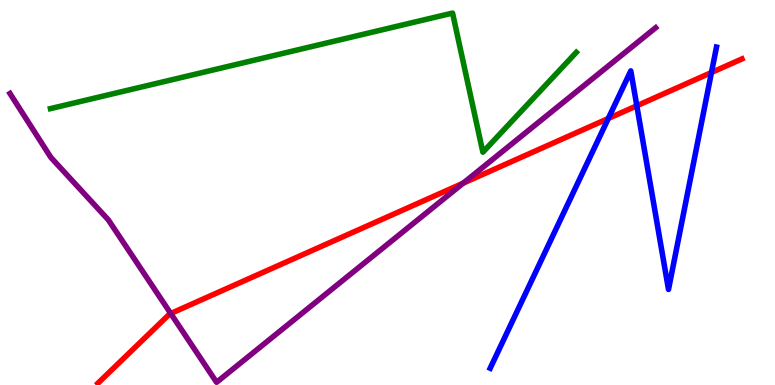[{'lines': ['blue', 'red'], 'intersections': [{'x': 7.85, 'y': 6.92}, {'x': 8.22, 'y': 7.25}, {'x': 9.18, 'y': 8.12}]}, {'lines': ['green', 'red'], 'intersections': []}, {'lines': ['purple', 'red'], 'intersections': [{'x': 2.2, 'y': 1.86}, {'x': 5.98, 'y': 5.24}]}, {'lines': ['blue', 'green'], 'intersections': []}, {'lines': ['blue', 'purple'], 'intersections': []}, {'lines': ['green', 'purple'], 'intersections': []}]